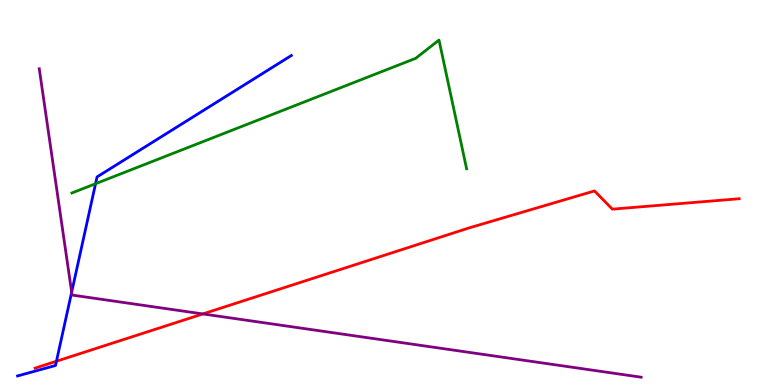[{'lines': ['blue', 'red'], 'intersections': [{'x': 0.728, 'y': 0.617}]}, {'lines': ['green', 'red'], 'intersections': []}, {'lines': ['purple', 'red'], 'intersections': [{'x': 2.62, 'y': 1.85}]}, {'lines': ['blue', 'green'], 'intersections': [{'x': 1.23, 'y': 5.23}]}, {'lines': ['blue', 'purple'], 'intersections': [{'x': 0.925, 'y': 2.41}]}, {'lines': ['green', 'purple'], 'intersections': []}]